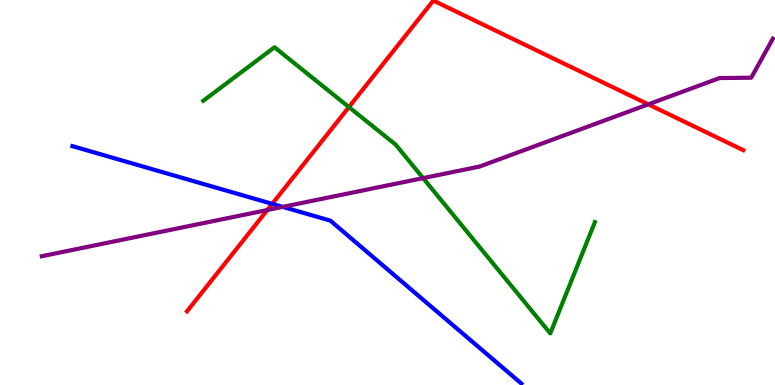[{'lines': ['blue', 'red'], 'intersections': [{'x': 3.51, 'y': 4.71}]}, {'lines': ['green', 'red'], 'intersections': [{'x': 4.5, 'y': 7.22}]}, {'lines': ['purple', 'red'], 'intersections': [{'x': 3.45, 'y': 4.54}, {'x': 8.37, 'y': 7.29}]}, {'lines': ['blue', 'green'], 'intersections': []}, {'lines': ['blue', 'purple'], 'intersections': [{'x': 3.65, 'y': 4.63}]}, {'lines': ['green', 'purple'], 'intersections': [{'x': 5.46, 'y': 5.37}]}]